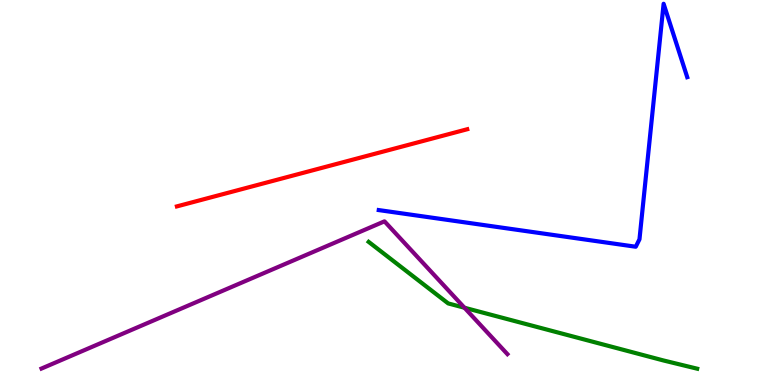[{'lines': ['blue', 'red'], 'intersections': []}, {'lines': ['green', 'red'], 'intersections': []}, {'lines': ['purple', 'red'], 'intersections': []}, {'lines': ['blue', 'green'], 'intersections': []}, {'lines': ['blue', 'purple'], 'intersections': []}, {'lines': ['green', 'purple'], 'intersections': [{'x': 5.99, 'y': 2.01}]}]